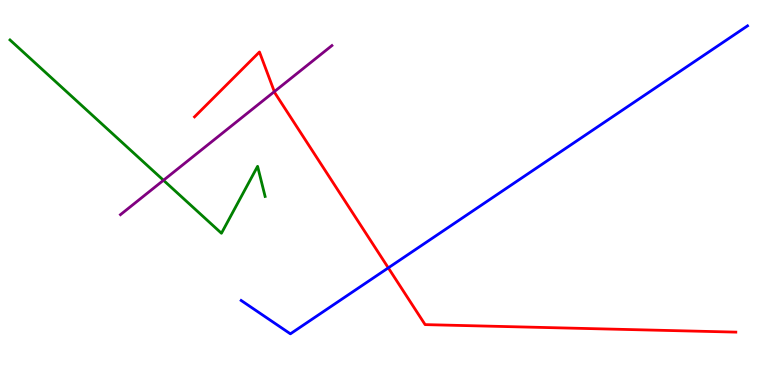[{'lines': ['blue', 'red'], 'intersections': [{'x': 5.01, 'y': 3.04}]}, {'lines': ['green', 'red'], 'intersections': []}, {'lines': ['purple', 'red'], 'intersections': [{'x': 3.54, 'y': 7.62}]}, {'lines': ['blue', 'green'], 'intersections': []}, {'lines': ['blue', 'purple'], 'intersections': []}, {'lines': ['green', 'purple'], 'intersections': [{'x': 2.11, 'y': 5.32}]}]